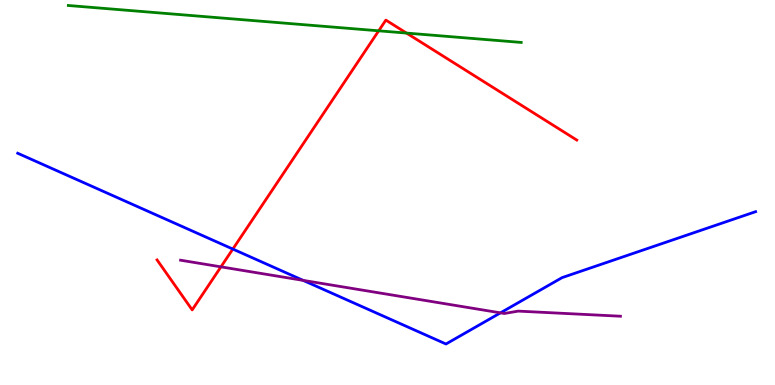[{'lines': ['blue', 'red'], 'intersections': [{'x': 3.0, 'y': 3.53}]}, {'lines': ['green', 'red'], 'intersections': [{'x': 4.89, 'y': 9.2}, {'x': 5.25, 'y': 9.14}]}, {'lines': ['purple', 'red'], 'intersections': [{'x': 2.85, 'y': 3.07}]}, {'lines': ['blue', 'green'], 'intersections': []}, {'lines': ['blue', 'purple'], 'intersections': [{'x': 3.91, 'y': 2.72}, {'x': 6.46, 'y': 1.87}]}, {'lines': ['green', 'purple'], 'intersections': []}]